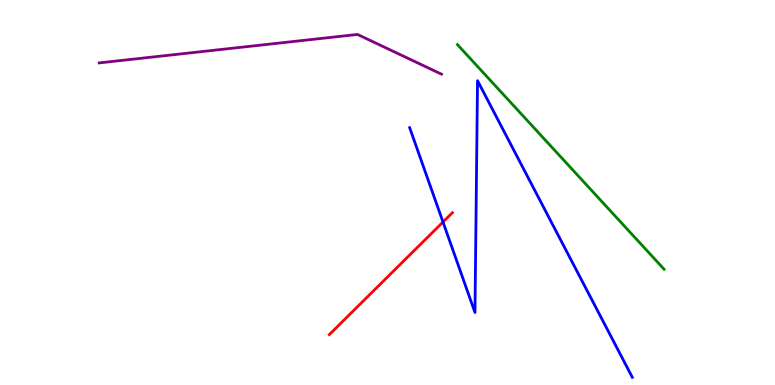[{'lines': ['blue', 'red'], 'intersections': [{'x': 5.72, 'y': 4.23}]}, {'lines': ['green', 'red'], 'intersections': []}, {'lines': ['purple', 'red'], 'intersections': []}, {'lines': ['blue', 'green'], 'intersections': []}, {'lines': ['blue', 'purple'], 'intersections': []}, {'lines': ['green', 'purple'], 'intersections': []}]